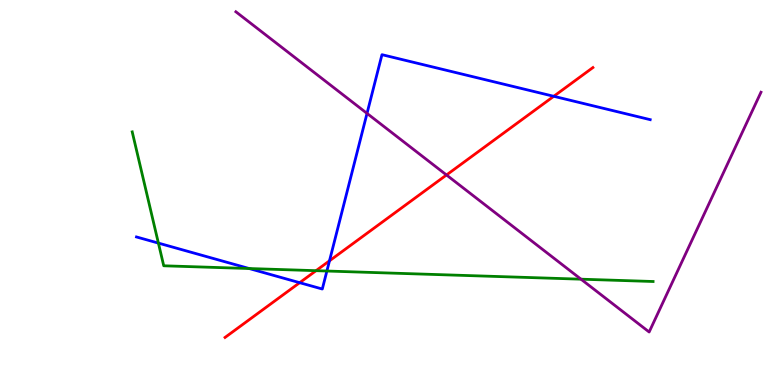[{'lines': ['blue', 'red'], 'intersections': [{'x': 3.87, 'y': 2.66}, {'x': 4.25, 'y': 3.23}, {'x': 7.15, 'y': 7.5}]}, {'lines': ['green', 'red'], 'intersections': [{'x': 4.08, 'y': 2.97}]}, {'lines': ['purple', 'red'], 'intersections': [{'x': 5.76, 'y': 5.46}]}, {'lines': ['blue', 'green'], 'intersections': [{'x': 2.04, 'y': 3.69}, {'x': 3.22, 'y': 3.03}, {'x': 4.22, 'y': 2.96}]}, {'lines': ['blue', 'purple'], 'intersections': [{'x': 4.74, 'y': 7.05}]}, {'lines': ['green', 'purple'], 'intersections': [{'x': 7.5, 'y': 2.75}]}]